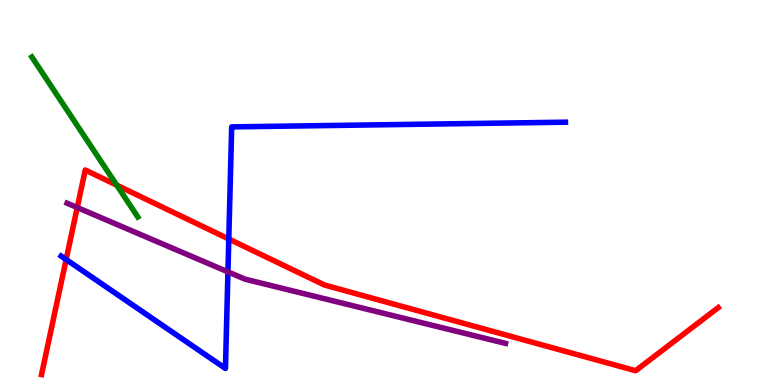[{'lines': ['blue', 'red'], 'intersections': [{'x': 0.853, 'y': 3.26}, {'x': 2.95, 'y': 3.79}]}, {'lines': ['green', 'red'], 'intersections': [{'x': 1.51, 'y': 5.19}]}, {'lines': ['purple', 'red'], 'intersections': [{'x': 0.997, 'y': 4.61}]}, {'lines': ['blue', 'green'], 'intersections': []}, {'lines': ['blue', 'purple'], 'intersections': [{'x': 2.94, 'y': 2.94}]}, {'lines': ['green', 'purple'], 'intersections': []}]